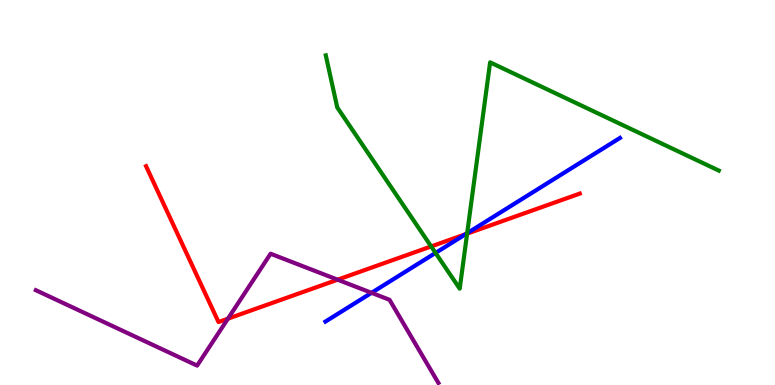[{'lines': ['blue', 'red'], 'intersections': [{'x': 6.01, 'y': 3.92}]}, {'lines': ['green', 'red'], 'intersections': [{'x': 5.56, 'y': 3.6}, {'x': 6.03, 'y': 3.93}]}, {'lines': ['purple', 'red'], 'intersections': [{'x': 2.94, 'y': 1.72}, {'x': 4.36, 'y': 2.74}]}, {'lines': ['blue', 'green'], 'intersections': [{'x': 5.62, 'y': 3.43}, {'x': 6.03, 'y': 3.94}]}, {'lines': ['blue', 'purple'], 'intersections': [{'x': 4.79, 'y': 2.39}]}, {'lines': ['green', 'purple'], 'intersections': []}]